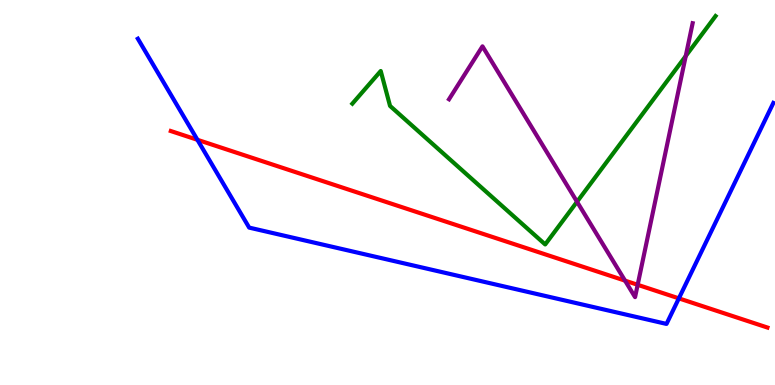[{'lines': ['blue', 'red'], 'intersections': [{'x': 2.55, 'y': 6.37}, {'x': 8.76, 'y': 2.25}]}, {'lines': ['green', 'red'], 'intersections': []}, {'lines': ['purple', 'red'], 'intersections': [{'x': 8.06, 'y': 2.71}, {'x': 8.23, 'y': 2.6}]}, {'lines': ['blue', 'green'], 'intersections': []}, {'lines': ['blue', 'purple'], 'intersections': []}, {'lines': ['green', 'purple'], 'intersections': [{'x': 7.45, 'y': 4.76}, {'x': 8.85, 'y': 8.54}]}]